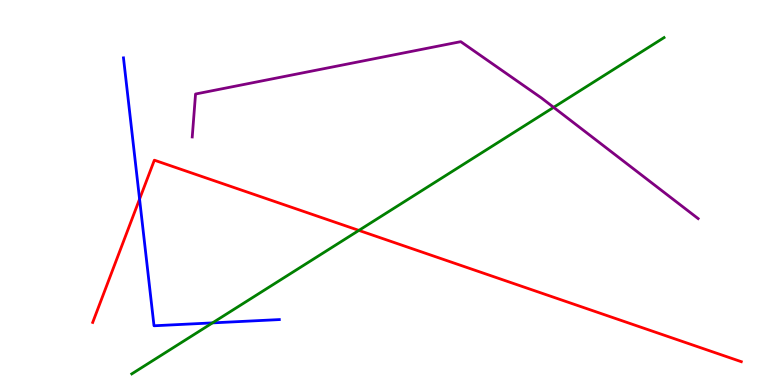[{'lines': ['blue', 'red'], 'intersections': [{'x': 1.8, 'y': 4.83}]}, {'lines': ['green', 'red'], 'intersections': [{'x': 4.63, 'y': 4.02}]}, {'lines': ['purple', 'red'], 'intersections': []}, {'lines': ['blue', 'green'], 'intersections': [{'x': 2.74, 'y': 1.61}]}, {'lines': ['blue', 'purple'], 'intersections': []}, {'lines': ['green', 'purple'], 'intersections': [{'x': 7.14, 'y': 7.21}]}]